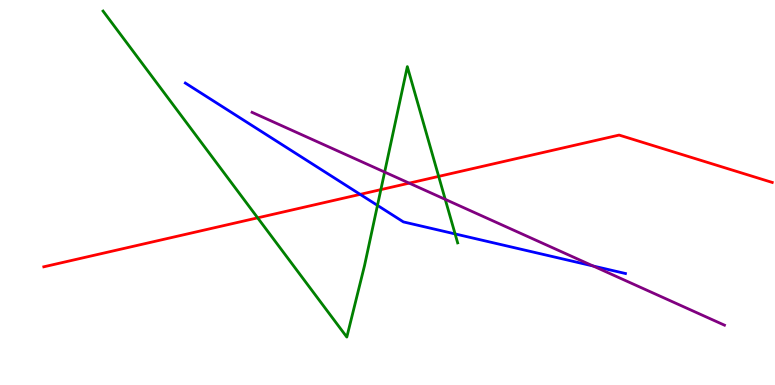[{'lines': ['blue', 'red'], 'intersections': [{'x': 4.65, 'y': 4.95}]}, {'lines': ['green', 'red'], 'intersections': [{'x': 3.32, 'y': 4.34}, {'x': 4.91, 'y': 5.07}, {'x': 5.66, 'y': 5.42}]}, {'lines': ['purple', 'red'], 'intersections': [{'x': 5.28, 'y': 5.24}]}, {'lines': ['blue', 'green'], 'intersections': [{'x': 4.87, 'y': 4.67}, {'x': 5.87, 'y': 3.92}]}, {'lines': ['blue', 'purple'], 'intersections': [{'x': 7.65, 'y': 3.09}]}, {'lines': ['green', 'purple'], 'intersections': [{'x': 4.96, 'y': 5.53}, {'x': 5.75, 'y': 4.82}]}]